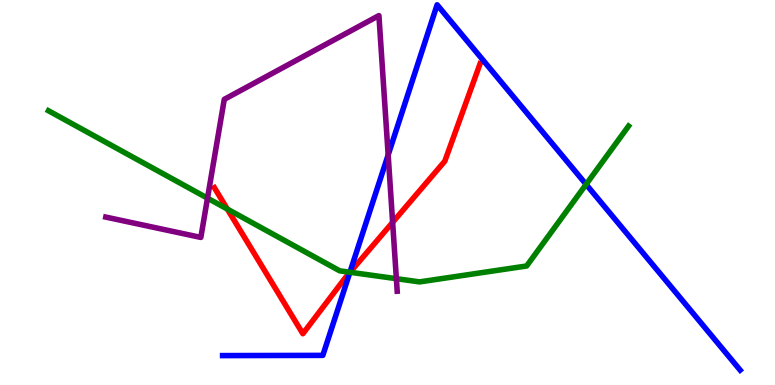[{'lines': ['blue', 'red'], 'intersections': [{'x': 4.51, 'y': 2.92}]}, {'lines': ['green', 'red'], 'intersections': [{'x': 2.93, 'y': 4.57}, {'x': 4.52, 'y': 2.93}]}, {'lines': ['purple', 'red'], 'intersections': [{'x': 5.07, 'y': 4.23}]}, {'lines': ['blue', 'green'], 'intersections': [{'x': 4.52, 'y': 2.93}, {'x': 7.56, 'y': 5.21}]}, {'lines': ['blue', 'purple'], 'intersections': [{'x': 5.01, 'y': 5.98}]}, {'lines': ['green', 'purple'], 'intersections': [{'x': 2.68, 'y': 4.85}, {'x': 5.11, 'y': 2.76}]}]